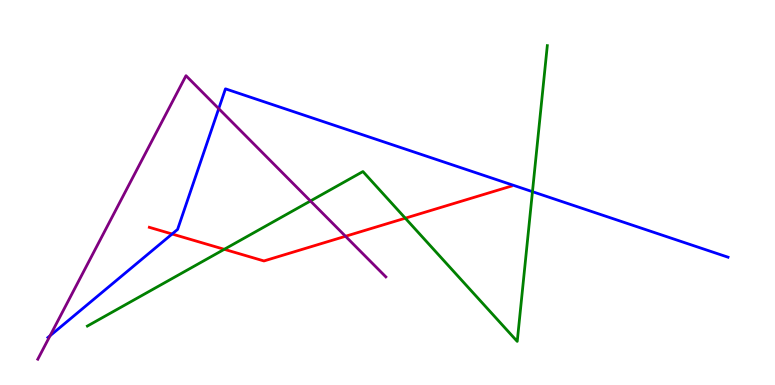[{'lines': ['blue', 'red'], 'intersections': [{'x': 2.22, 'y': 3.92}]}, {'lines': ['green', 'red'], 'intersections': [{'x': 2.89, 'y': 3.52}, {'x': 5.23, 'y': 4.33}]}, {'lines': ['purple', 'red'], 'intersections': [{'x': 4.46, 'y': 3.86}]}, {'lines': ['blue', 'green'], 'intersections': [{'x': 6.87, 'y': 5.02}]}, {'lines': ['blue', 'purple'], 'intersections': [{'x': 0.646, 'y': 1.28}, {'x': 2.82, 'y': 7.18}]}, {'lines': ['green', 'purple'], 'intersections': [{'x': 4.01, 'y': 4.78}]}]